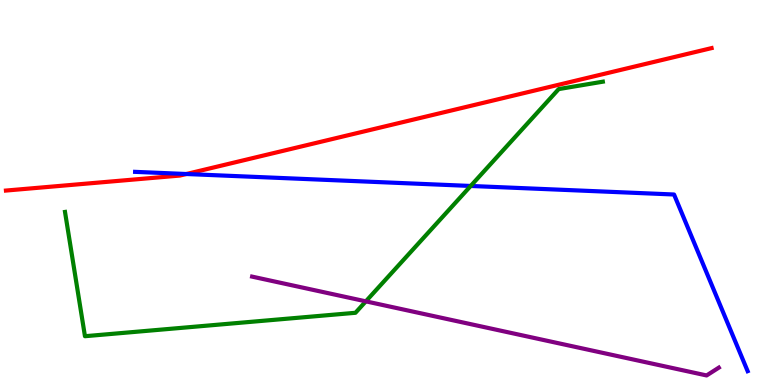[{'lines': ['blue', 'red'], 'intersections': [{'x': 2.4, 'y': 5.48}]}, {'lines': ['green', 'red'], 'intersections': []}, {'lines': ['purple', 'red'], 'intersections': []}, {'lines': ['blue', 'green'], 'intersections': [{'x': 6.07, 'y': 5.17}]}, {'lines': ['blue', 'purple'], 'intersections': []}, {'lines': ['green', 'purple'], 'intersections': [{'x': 4.72, 'y': 2.17}]}]